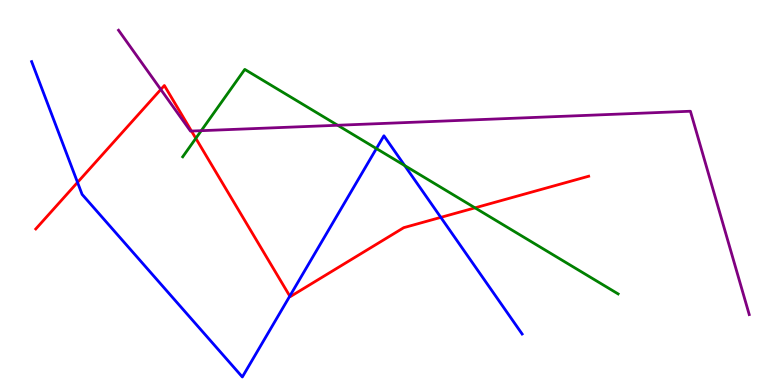[{'lines': ['blue', 'red'], 'intersections': [{'x': 1.0, 'y': 5.26}, {'x': 3.74, 'y': 2.31}, {'x': 5.69, 'y': 4.35}]}, {'lines': ['green', 'red'], 'intersections': [{'x': 2.53, 'y': 6.41}, {'x': 6.13, 'y': 4.6}]}, {'lines': ['purple', 'red'], 'intersections': [{'x': 2.07, 'y': 7.68}, {'x': 2.47, 'y': 6.6}]}, {'lines': ['blue', 'green'], 'intersections': [{'x': 4.86, 'y': 6.14}, {'x': 5.22, 'y': 5.7}]}, {'lines': ['blue', 'purple'], 'intersections': []}, {'lines': ['green', 'purple'], 'intersections': [{'x': 2.6, 'y': 6.61}, {'x': 4.36, 'y': 6.75}]}]